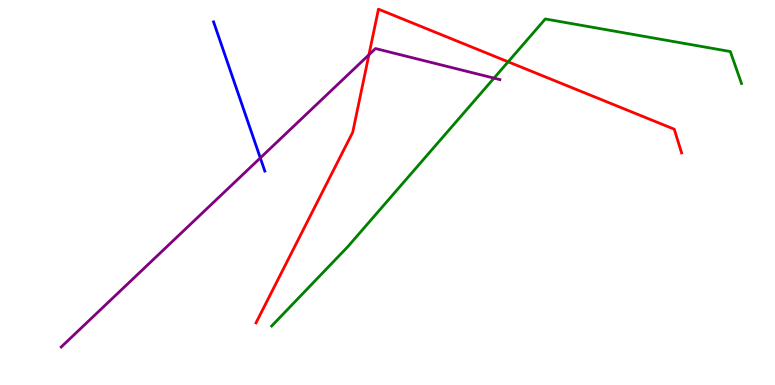[{'lines': ['blue', 'red'], 'intersections': []}, {'lines': ['green', 'red'], 'intersections': [{'x': 6.56, 'y': 8.39}]}, {'lines': ['purple', 'red'], 'intersections': [{'x': 4.76, 'y': 8.58}]}, {'lines': ['blue', 'green'], 'intersections': []}, {'lines': ['blue', 'purple'], 'intersections': [{'x': 3.36, 'y': 5.9}]}, {'lines': ['green', 'purple'], 'intersections': [{'x': 6.37, 'y': 7.97}]}]